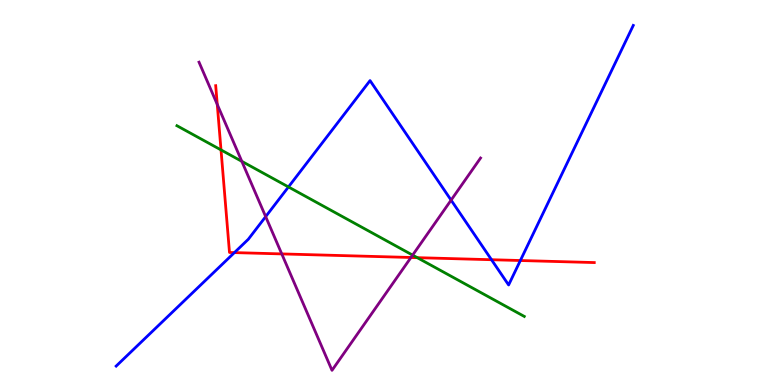[{'lines': ['blue', 'red'], 'intersections': [{'x': 3.02, 'y': 3.44}, {'x': 6.34, 'y': 3.25}, {'x': 6.71, 'y': 3.23}]}, {'lines': ['green', 'red'], 'intersections': [{'x': 2.85, 'y': 6.11}, {'x': 5.38, 'y': 3.31}]}, {'lines': ['purple', 'red'], 'intersections': [{'x': 2.8, 'y': 7.29}, {'x': 3.64, 'y': 3.4}, {'x': 5.3, 'y': 3.31}]}, {'lines': ['blue', 'green'], 'intersections': [{'x': 3.72, 'y': 5.14}]}, {'lines': ['blue', 'purple'], 'intersections': [{'x': 3.43, 'y': 4.37}, {'x': 5.82, 'y': 4.8}]}, {'lines': ['green', 'purple'], 'intersections': [{'x': 3.12, 'y': 5.81}, {'x': 5.32, 'y': 3.37}]}]